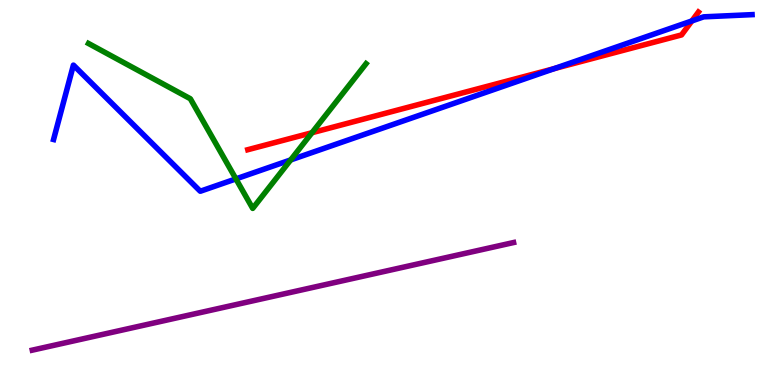[{'lines': ['blue', 'red'], 'intersections': [{'x': 7.15, 'y': 8.22}, {'x': 8.93, 'y': 9.46}]}, {'lines': ['green', 'red'], 'intersections': [{'x': 4.03, 'y': 6.55}]}, {'lines': ['purple', 'red'], 'intersections': []}, {'lines': ['blue', 'green'], 'intersections': [{'x': 3.04, 'y': 5.35}, {'x': 3.75, 'y': 5.85}]}, {'lines': ['blue', 'purple'], 'intersections': []}, {'lines': ['green', 'purple'], 'intersections': []}]